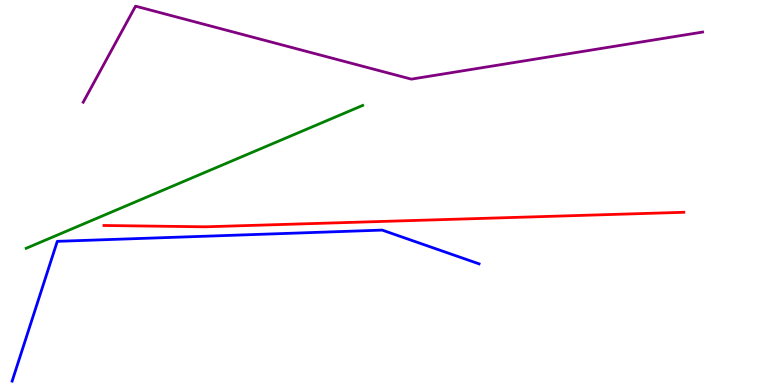[{'lines': ['blue', 'red'], 'intersections': []}, {'lines': ['green', 'red'], 'intersections': []}, {'lines': ['purple', 'red'], 'intersections': []}, {'lines': ['blue', 'green'], 'intersections': []}, {'lines': ['blue', 'purple'], 'intersections': []}, {'lines': ['green', 'purple'], 'intersections': []}]